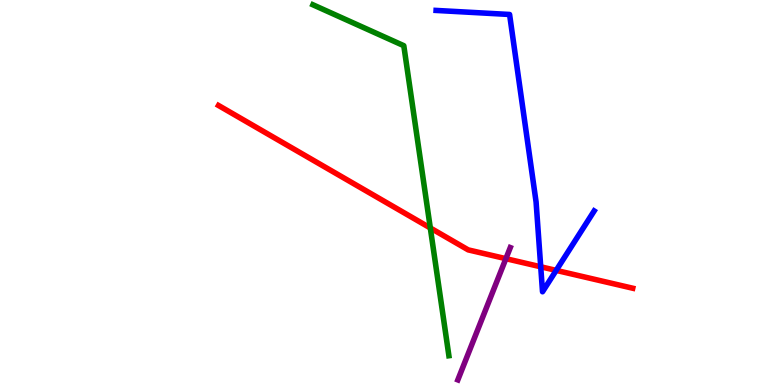[{'lines': ['blue', 'red'], 'intersections': [{'x': 6.98, 'y': 3.07}, {'x': 7.18, 'y': 2.98}]}, {'lines': ['green', 'red'], 'intersections': [{'x': 5.55, 'y': 4.08}]}, {'lines': ['purple', 'red'], 'intersections': [{'x': 6.53, 'y': 3.28}]}, {'lines': ['blue', 'green'], 'intersections': []}, {'lines': ['blue', 'purple'], 'intersections': []}, {'lines': ['green', 'purple'], 'intersections': []}]